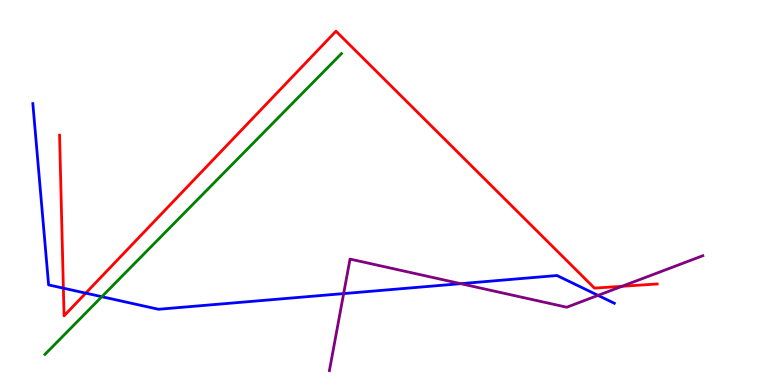[{'lines': ['blue', 'red'], 'intersections': [{'x': 0.818, 'y': 2.51}, {'x': 1.11, 'y': 2.39}]}, {'lines': ['green', 'red'], 'intersections': []}, {'lines': ['purple', 'red'], 'intersections': [{'x': 8.03, 'y': 2.56}]}, {'lines': ['blue', 'green'], 'intersections': [{'x': 1.31, 'y': 2.29}]}, {'lines': ['blue', 'purple'], 'intersections': [{'x': 4.43, 'y': 2.37}, {'x': 5.94, 'y': 2.63}, {'x': 7.72, 'y': 2.33}]}, {'lines': ['green', 'purple'], 'intersections': []}]